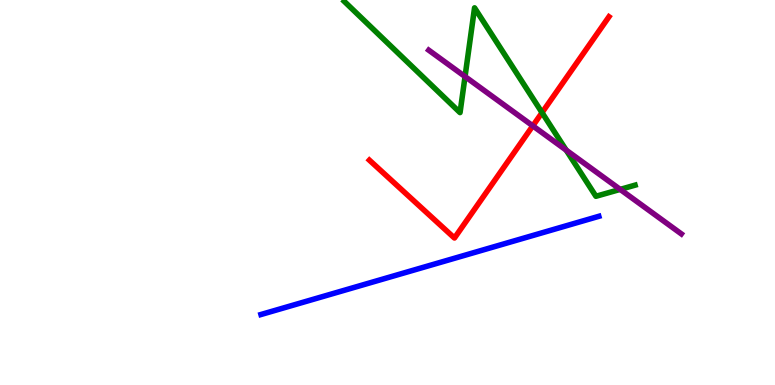[{'lines': ['blue', 'red'], 'intersections': []}, {'lines': ['green', 'red'], 'intersections': [{'x': 6.99, 'y': 7.07}]}, {'lines': ['purple', 'red'], 'intersections': [{'x': 6.87, 'y': 6.73}]}, {'lines': ['blue', 'green'], 'intersections': []}, {'lines': ['blue', 'purple'], 'intersections': []}, {'lines': ['green', 'purple'], 'intersections': [{'x': 6.0, 'y': 8.01}, {'x': 7.31, 'y': 6.1}, {'x': 8.0, 'y': 5.08}]}]